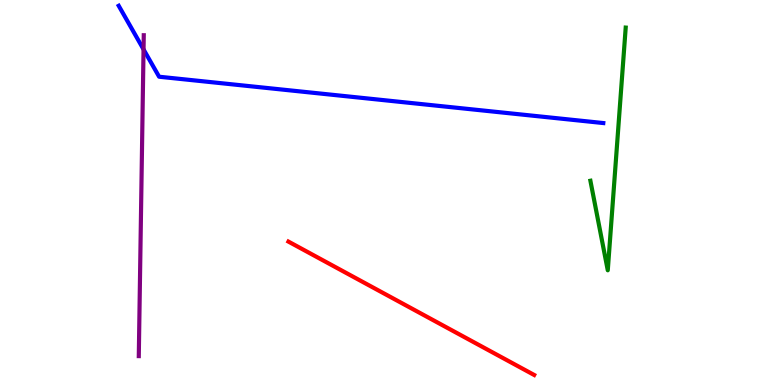[{'lines': ['blue', 'red'], 'intersections': []}, {'lines': ['green', 'red'], 'intersections': []}, {'lines': ['purple', 'red'], 'intersections': []}, {'lines': ['blue', 'green'], 'intersections': []}, {'lines': ['blue', 'purple'], 'intersections': [{'x': 1.85, 'y': 8.72}]}, {'lines': ['green', 'purple'], 'intersections': []}]